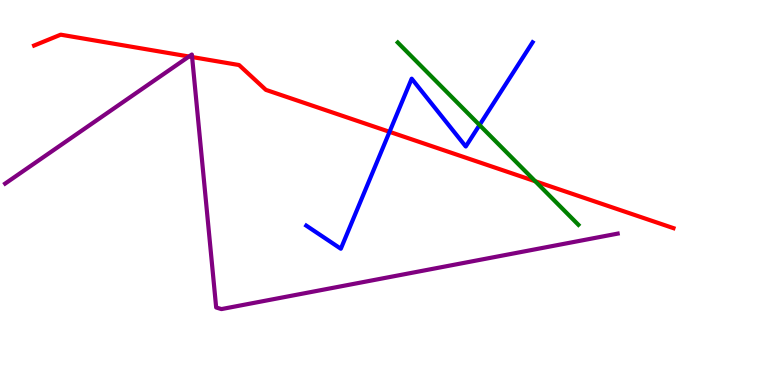[{'lines': ['blue', 'red'], 'intersections': [{'x': 5.03, 'y': 6.58}]}, {'lines': ['green', 'red'], 'intersections': [{'x': 6.91, 'y': 5.29}]}, {'lines': ['purple', 'red'], 'intersections': [{'x': 2.44, 'y': 8.53}, {'x': 2.48, 'y': 8.52}]}, {'lines': ['blue', 'green'], 'intersections': [{'x': 6.19, 'y': 6.75}]}, {'lines': ['blue', 'purple'], 'intersections': []}, {'lines': ['green', 'purple'], 'intersections': []}]